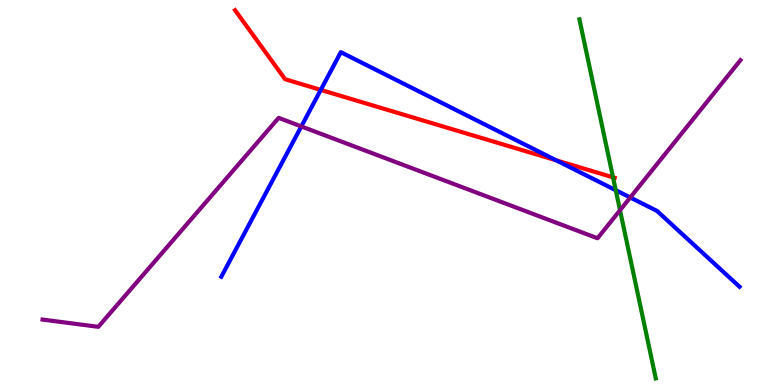[{'lines': ['blue', 'red'], 'intersections': [{'x': 4.14, 'y': 7.67}, {'x': 7.18, 'y': 5.84}]}, {'lines': ['green', 'red'], 'intersections': [{'x': 7.91, 'y': 5.39}]}, {'lines': ['purple', 'red'], 'intersections': []}, {'lines': ['blue', 'green'], 'intersections': [{'x': 7.95, 'y': 5.06}]}, {'lines': ['blue', 'purple'], 'intersections': [{'x': 3.89, 'y': 6.72}, {'x': 8.13, 'y': 4.87}]}, {'lines': ['green', 'purple'], 'intersections': [{'x': 8.0, 'y': 4.54}]}]